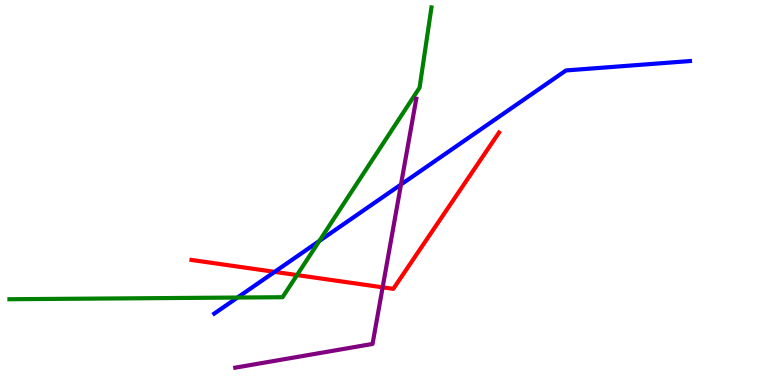[{'lines': ['blue', 'red'], 'intersections': [{'x': 3.54, 'y': 2.94}]}, {'lines': ['green', 'red'], 'intersections': [{'x': 3.83, 'y': 2.86}]}, {'lines': ['purple', 'red'], 'intersections': [{'x': 4.94, 'y': 2.54}]}, {'lines': ['blue', 'green'], 'intersections': [{'x': 3.06, 'y': 2.27}, {'x': 4.12, 'y': 3.74}]}, {'lines': ['blue', 'purple'], 'intersections': [{'x': 5.17, 'y': 5.21}]}, {'lines': ['green', 'purple'], 'intersections': []}]